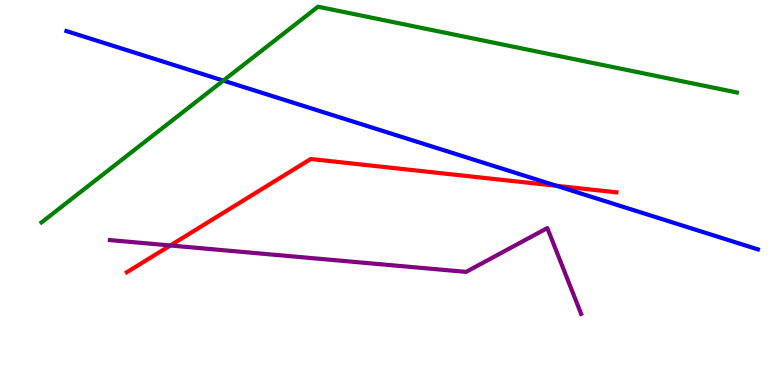[{'lines': ['blue', 'red'], 'intersections': [{'x': 7.18, 'y': 5.17}]}, {'lines': ['green', 'red'], 'intersections': []}, {'lines': ['purple', 'red'], 'intersections': [{'x': 2.2, 'y': 3.62}]}, {'lines': ['blue', 'green'], 'intersections': [{'x': 2.88, 'y': 7.91}]}, {'lines': ['blue', 'purple'], 'intersections': []}, {'lines': ['green', 'purple'], 'intersections': []}]